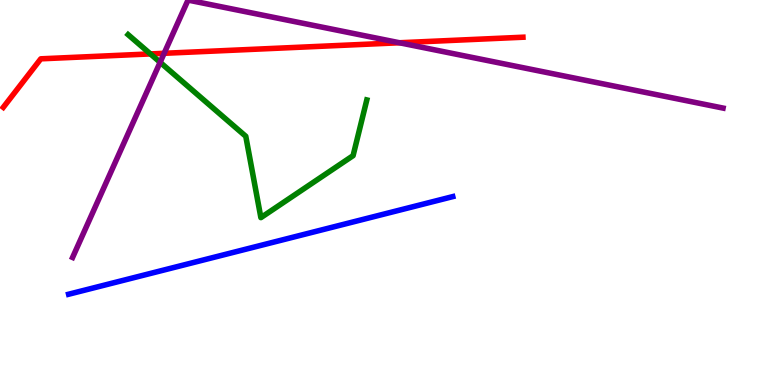[{'lines': ['blue', 'red'], 'intersections': []}, {'lines': ['green', 'red'], 'intersections': [{'x': 1.94, 'y': 8.6}]}, {'lines': ['purple', 'red'], 'intersections': [{'x': 2.12, 'y': 8.62}, {'x': 5.15, 'y': 8.89}]}, {'lines': ['blue', 'green'], 'intersections': []}, {'lines': ['blue', 'purple'], 'intersections': []}, {'lines': ['green', 'purple'], 'intersections': [{'x': 2.07, 'y': 8.38}]}]